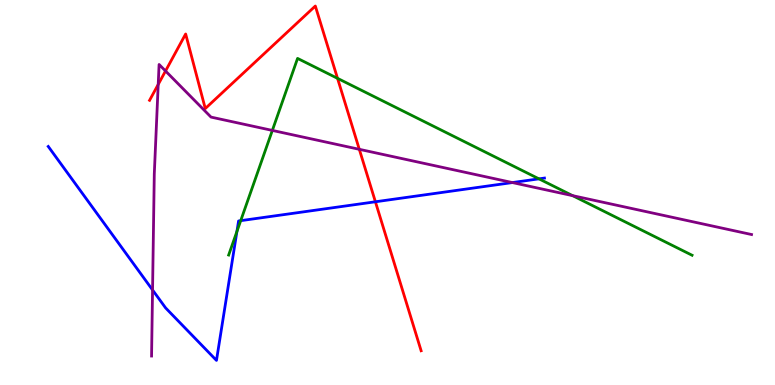[{'lines': ['blue', 'red'], 'intersections': [{'x': 4.84, 'y': 4.76}]}, {'lines': ['green', 'red'], 'intersections': [{'x': 4.36, 'y': 7.97}]}, {'lines': ['purple', 'red'], 'intersections': [{'x': 2.04, 'y': 7.81}, {'x': 2.14, 'y': 8.16}, {'x': 4.64, 'y': 6.12}]}, {'lines': ['blue', 'green'], 'intersections': [{'x': 3.06, 'y': 3.99}, {'x': 3.11, 'y': 4.27}, {'x': 6.95, 'y': 5.35}]}, {'lines': ['blue', 'purple'], 'intersections': [{'x': 1.97, 'y': 2.47}, {'x': 6.61, 'y': 5.26}]}, {'lines': ['green', 'purple'], 'intersections': [{'x': 3.51, 'y': 6.61}, {'x': 7.39, 'y': 4.92}]}]